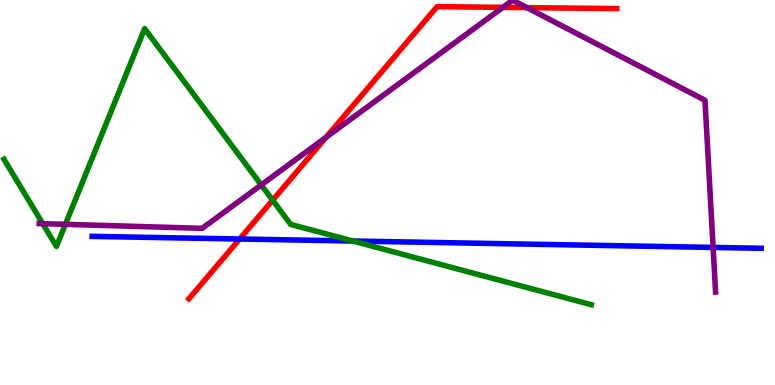[{'lines': ['blue', 'red'], 'intersections': [{'x': 3.09, 'y': 3.79}]}, {'lines': ['green', 'red'], 'intersections': [{'x': 3.52, 'y': 4.8}]}, {'lines': ['purple', 'red'], 'intersections': [{'x': 4.21, 'y': 6.43}, {'x': 6.49, 'y': 9.81}, {'x': 6.8, 'y': 9.8}]}, {'lines': ['blue', 'green'], 'intersections': [{'x': 4.55, 'y': 3.74}]}, {'lines': ['blue', 'purple'], 'intersections': [{'x': 9.2, 'y': 3.57}]}, {'lines': ['green', 'purple'], 'intersections': [{'x': 0.551, 'y': 4.19}, {'x': 0.844, 'y': 4.17}, {'x': 3.37, 'y': 5.2}]}]